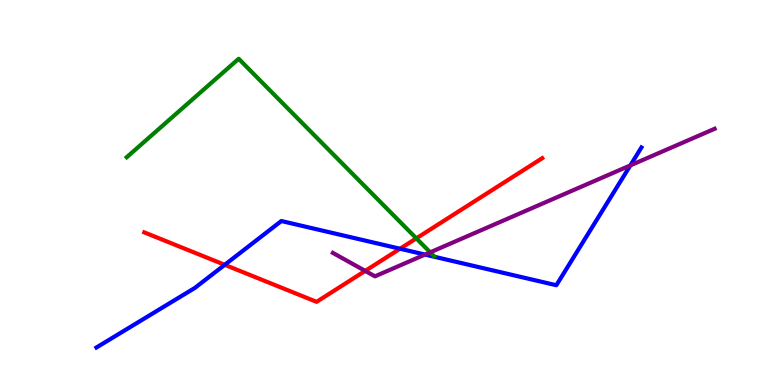[{'lines': ['blue', 'red'], 'intersections': [{'x': 2.9, 'y': 3.12}, {'x': 5.16, 'y': 3.54}]}, {'lines': ['green', 'red'], 'intersections': [{'x': 5.37, 'y': 3.81}]}, {'lines': ['purple', 'red'], 'intersections': [{'x': 4.71, 'y': 2.96}]}, {'lines': ['blue', 'green'], 'intersections': []}, {'lines': ['blue', 'purple'], 'intersections': [{'x': 5.48, 'y': 3.39}, {'x': 8.13, 'y': 5.7}]}, {'lines': ['green', 'purple'], 'intersections': [{'x': 5.55, 'y': 3.45}]}]